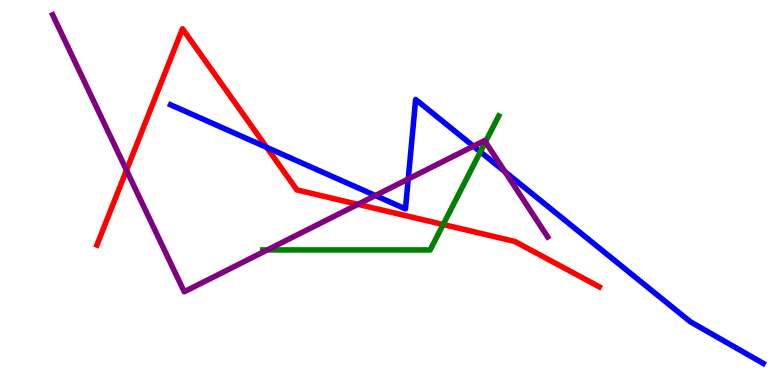[{'lines': ['blue', 'red'], 'intersections': [{'x': 3.44, 'y': 6.17}]}, {'lines': ['green', 'red'], 'intersections': [{'x': 5.72, 'y': 4.17}]}, {'lines': ['purple', 'red'], 'intersections': [{'x': 1.63, 'y': 5.58}, {'x': 4.62, 'y': 4.69}]}, {'lines': ['blue', 'green'], 'intersections': [{'x': 6.2, 'y': 6.06}]}, {'lines': ['blue', 'purple'], 'intersections': [{'x': 4.84, 'y': 4.92}, {'x': 5.27, 'y': 5.35}, {'x': 6.11, 'y': 6.2}, {'x': 6.52, 'y': 5.54}]}, {'lines': ['green', 'purple'], 'intersections': [{'x': 3.45, 'y': 3.51}, {'x': 6.26, 'y': 6.31}]}]